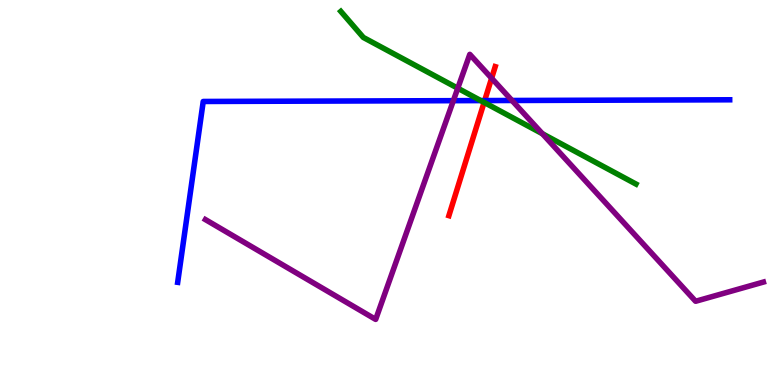[{'lines': ['blue', 'red'], 'intersections': [{'x': 6.25, 'y': 7.39}]}, {'lines': ['green', 'red'], 'intersections': [{'x': 6.25, 'y': 7.34}]}, {'lines': ['purple', 'red'], 'intersections': [{'x': 6.34, 'y': 7.97}]}, {'lines': ['blue', 'green'], 'intersections': [{'x': 6.2, 'y': 7.39}]}, {'lines': ['blue', 'purple'], 'intersections': [{'x': 5.85, 'y': 7.39}, {'x': 6.61, 'y': 7.39}]}, {'lines': ['green', 'purple'], 'intersections': [{'x': 5.91, 'y': 7.71}, {'x': 7.0, 'y': 6.53}]}]